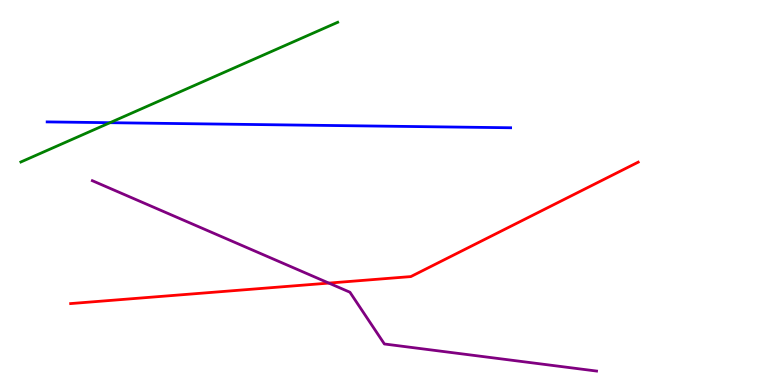[{'lines': ['blue', 'red'], 'intersections': []}, {'lines': ['green', 'red'], 'intersections': []}, {'lines': ['purple', 'red'], 'intersections': [{'x': 4.24, 'y': 2.65}]}, {'lines': ['blue', 'green'], 'intersections': [{'x': 1.42, 'y': 6.81}]}, {'lines': ['blue', 'purple'], 'intersections': []}, {'lines': ['green', 'purple'], 'intersections': []}]